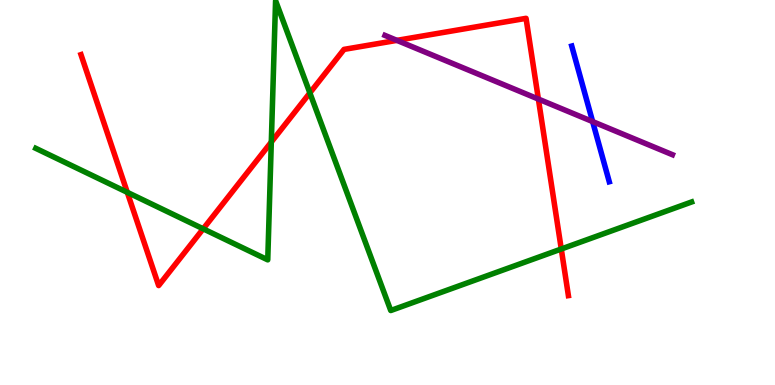[{'lines': ['blue', 'red'], 'intersections': []}, {'lines': ['green', 'red'], 'intersections': [{'x': 1.64, 'y': 5.0}, {'x': 2.62, 'y': 4.06}, {'x': 3.5, 'y': 6.31}, {'x': 4.0, 'y': 7.59}, {'x': 7.24, 'y': 3.53}]}, {'lines': ['purple', 'red'], 'intersections': [{'x': 5.12, 'y': 8.95}, {'x': 6.95, 'y': 7.43}]}, {'lines': ['blue', 'green'], 'intersections': []}, {'lines': ['blue', 'purple'], 'intersections': [{'x': 7.65, 'y': 6.84}]}, {'lines': ['green', 'purple'], 'intersections': []}]